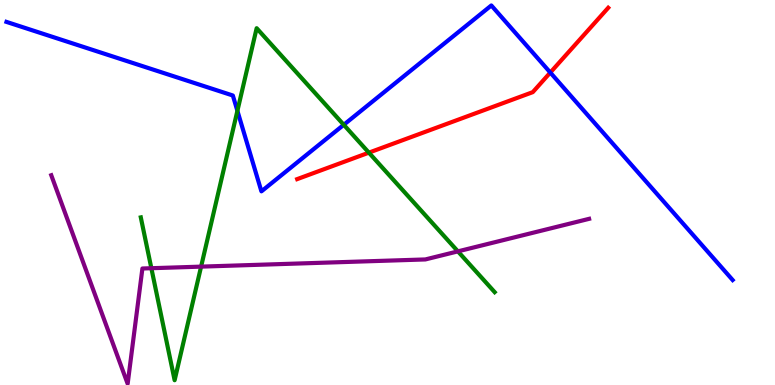[{'lines': ['blue', 'red'], 'intersections': [{'x': 7.1, 'y': 8.12}]}, {'lines': ['green', 'red'], 'intersections': [{'x': 4.76, 'y': 6.04}]}, {'lines': ['purple', 'red'], 'intersections': []}, {'lines': ['blue', 'green'], 'intersections': [{'x': 3.06, 'y': 7.12}, {'x': 4.44, 'y': 6.76}]}, {'lines': ['blue', 'purple'], 'intersections': []}, {'lines': ['green', 'purple'], 'intersections': [{'x': 1.95, 'y': 3.03}, {'x': 2.59, 'y': 3.07}, {'x': 5.91, 'y': 3.47}]}]